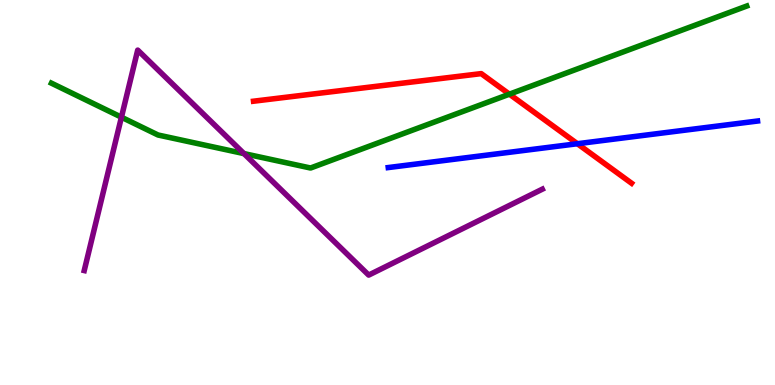[{'lines': ['blue', 'red'], 'intersections': [{'x': 7.45, 'y': 6.27}]}, {'lines': ['green', 'red'], 'intersections': [{'x': 6.57, 'y': 7.55}]}, {'lines': ['purple', 'red'], 'intersections': []}, {'lines': ['blue', 'green'], 'intersections': []}, {'lines': ['blue', 'purple'], 'intersections': []}, {'lines': ['green', 'purple'], 'intersections': [{'x': 1.57, 'y': 6.96}, {'x': 3.15, 'y': 6.01}]}]